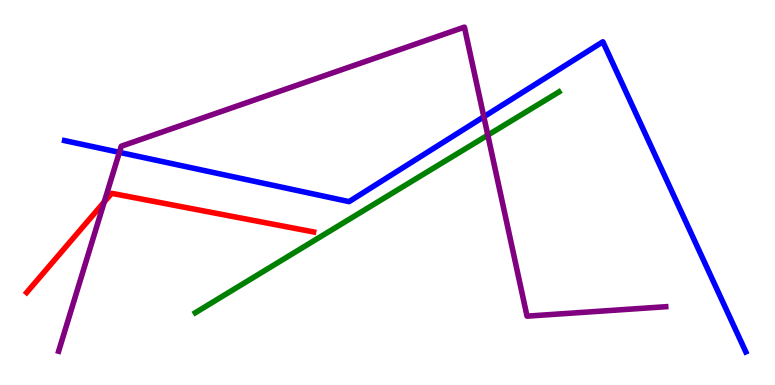[{'lines': ['blue', 'red'], 'intersections': []}, {'lines': ['green', 'red'], 'intersections': []}, {'lines': ['purple', 'red'], 'intersections': [{'x': 1.34, 'y': 4.75}]}, {'lines': ['blue', 'green'], 'intersections': []}, {'lines': ['blue', 'purple'], 'intersections': [{'x': 1.54, 'y': 6.04}, {'x': 6.24, 'y': 6.97}]}, {'lines': ['green', 'purple'], 'intersections': [{'x': 6.29, 'y': 6.49}]}]